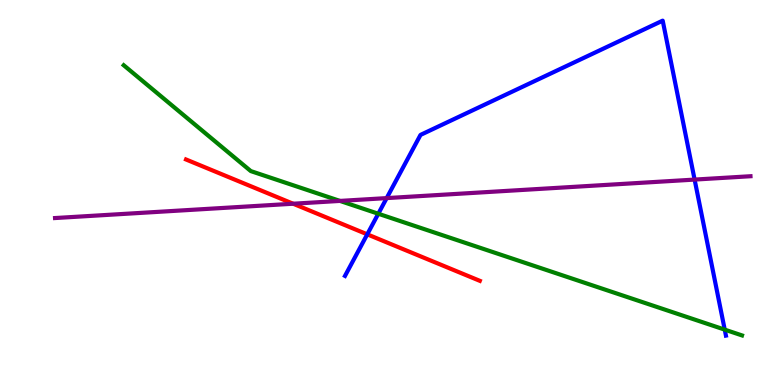[{'lines': ['blue', 'red'], 'intersections': [{'x': 4.74, 'y': 3.91}]}, {'lines': ['green', 'red'], 'intersections': []}, {'lines': ['purple', 'red'], 'intersections': [{'x': 3.78, 'y': 4.71}]}, {'lines': ['blue', 'green'], 'intersections': [{'x': 4.88, 'y': 4.45}, {'x': 9.35, 'y': 1.44}]}, {'lines': ['blue', 'purple'], 'intersections': [{'x': 4.99, 'y': 4.85}, {'x': 8.96, 'y': 5.34}]}, {'lines': ['green', 'purple'], 'intersections': [{'x': 4.39, 'y': 4.78}]}]